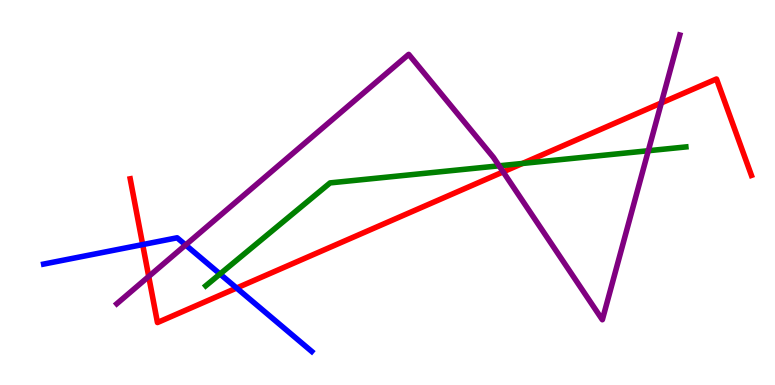[{'lines': ['blue', 'red'], 'intersections': [{'x': 1.84, 'y': 3.65}, {'x': 3.05, 'y': 2.52}]}, {'lines': ['green', 'red'], 'intersections': [{'x': 6.74, 'y': 5.75}]}, {'lines': ['purple', 'red'], 'intersections': [{'x': 1.92, 'y': 2.82}, {'x': 6.49, 'y': 5.54}, {'x': 8.53, 'y': 7.33}]}, {'lines': ['blue', 'green'], 'intersections': [{'x': 2.84, 'y': 2.88}]}, {'lines': ['blue', 'purple'], 'intersections': [{'x': 2.39, 'y': 3.64}]}, {'lines': ['green', 'purple'], 'intersections': [{'x': 6.44, 'y': 5.69}, {'x': 8.37, 'y': 6.08}]}]